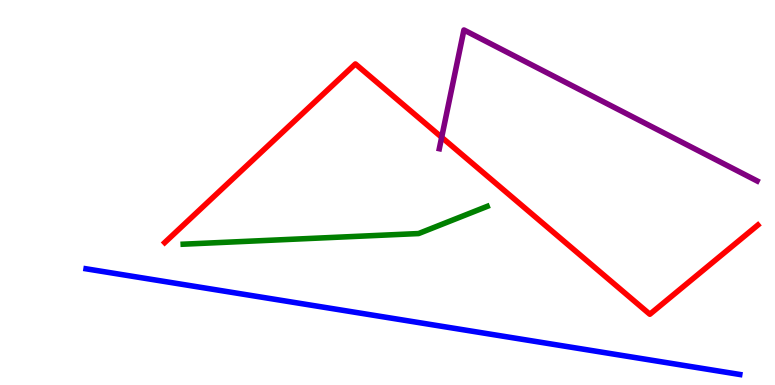[{'lines': ['blue', 'red'], 'intersections': []}, {'lines': ['green', 'red'], 'intersections': []}, {'lines': ['purple', 'red'], 'intersections': [{'x': 5.7, 'y': 6.43}]}, {'lines': ['blue', 'green'], 'intersections': []}, {'lines': ['blue', 'purple'], 'intersections': []}, {'lines': ['green', 'purple'], 'intersections': []}]